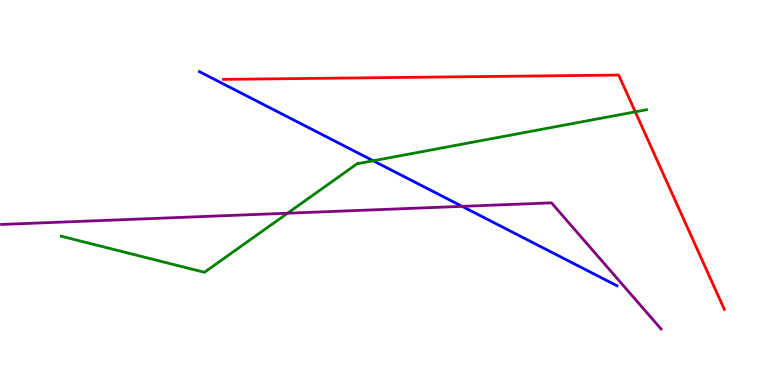[{'lines': ['blue', 'red'], 'intersections': []}, {'lines': ['green', 'red'], 'intersections': [{'x': 8.2, 'y': 7.1}]}, {'lines': ['purple', 'red'], 'intersections': []}, {'lines': ['blue', 'green'], 'intersections': [{'x': 4.82, 'y': 5.82}]}, {'lines': ['blue', 'purple'], 'intersections': [{'x': 5.96, 'y': 4.64}]}, {'lines': ['green', 'purple'], 'intersections': [{'x': 3.71, 'y': 4.46}]}]